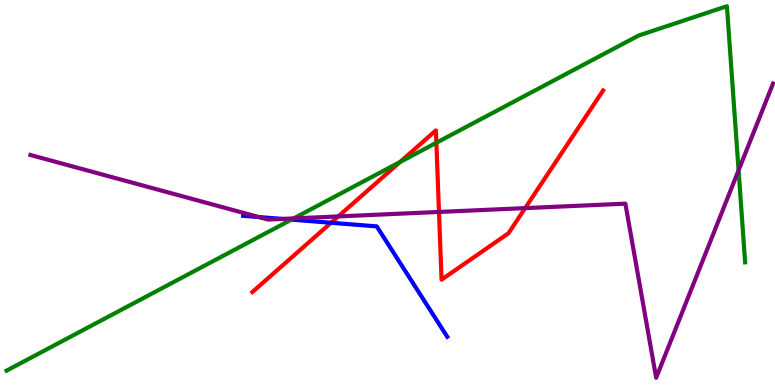[{'lines': ['blue', 'red'], 'intersections': [{'x': 4.27, 'y': 4.21}]}, {'lines': ['green', 'red'], 'intersections': [{'x': 5.16, 'y': 5.79}, {'x': 5.63, 'y': 6.29}]}, {'lines': ['purple', 'red'], 'intersections': [{'x': 4.36, 'y': 4.38}, {'x': 5.66, 'y': 4.49}, {'x': 6.78, 'y': 4.59}]}, {'lines': ['blue', 'green'], 'intersections': [{'x': 3.76, 'y': 4.3}]}, {'lines': ['blue', 'purple'], 'intersections': [{'x': 3.34, 'y': 4.36}, {'x': 3.64, 'y': 4.31}]}, {'lines': ['green', 'purple'], 'intersections': [{'x': 3.79, 'y': 4.33}, {'x': 9.53, 'y': 5.58}]}]